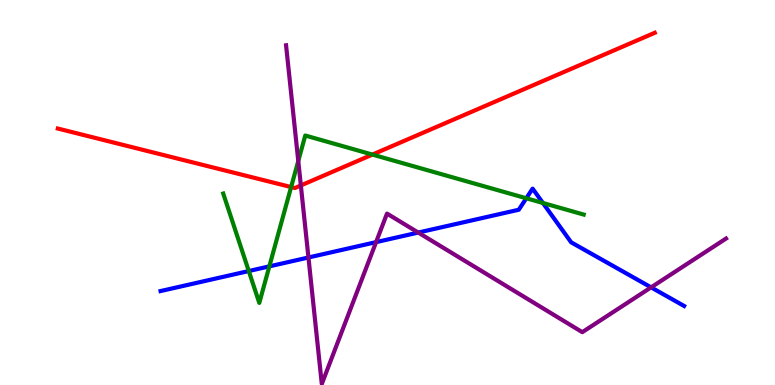[{'lines': ['blue', 'red'], 'intersections': []}, {'lines': ['green', 'red'], 'intersections': [{'x': 3.76, 'y': 5.14}, {'x': 4.81, 'y': 5.98}]}, {'lines': ['purple', 'red'], 'intersections': [{'x': 3.88, 'y': 5.18}]}, {'lines': ['blue', 'green'], 'intersections': [{'x': 3.21, 'y': 2.96}, {'x': 3.48, 'y': 3.08}, {'x': 6.79, 'y': 4.85}, {'x': 7.01, 'y': 4.73}]}, {'lines': ['blue', 'purple'], 'intersections': [{'x': 3.98, 'y': 3.31}, {'x': 4.85, 'y': 3.71}, {'x': 5.4, 'y': 3.96}, {'x': 8.4, 'y': 2.54}]}, {'lines': ['green', 'purple'], 'intersections': [{'x': 3.85, 'y': 5.82}]}]